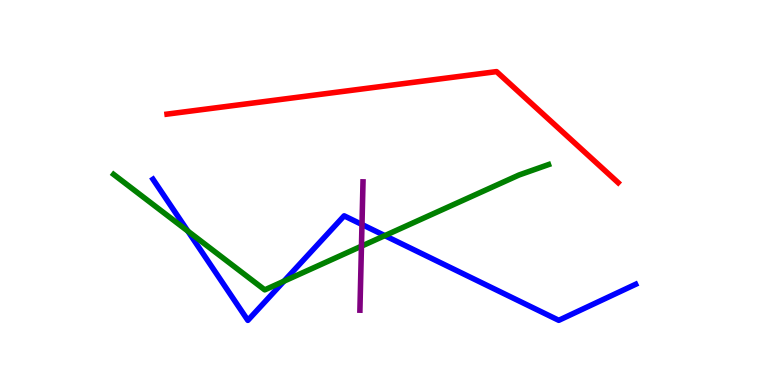[{'lines': ['blue', 'red'], 'intersections': []}, {'lines': ['green', 'red'], 'intersections': []}, {'lines': ['purple', 'red'], 'intersections': []}, {'lines': ['blue', 'green'], 'intersections': [{'x': 2.42, 'y': 4.0}, {'x': 3.66, 'y': 2.7}, {'x': 4.97, 'y': 3.88}]}, {'lines': ['blue', 'purple'], 'intersections': [{'x': 4.67, 'y': 4.17}]}, {'lines': ['green', 'purple'], 'intersections': [{'x': 4.66, 'y': 3.61}]}]